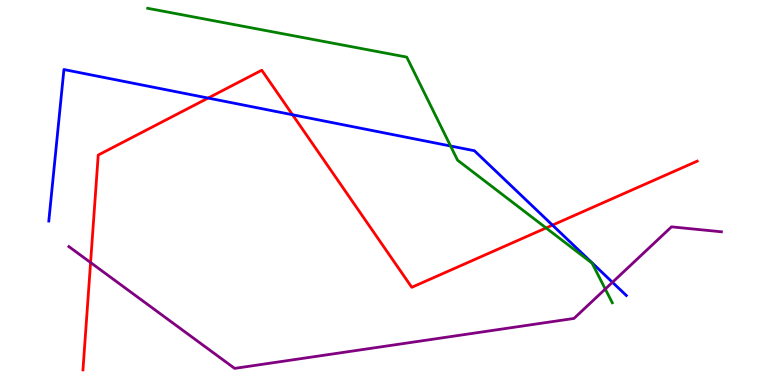[{'lines': ['blue', 'red'], 'intersections': [{'x': 2.69, 'y': 7.45}, {'x': 3.77, 'y': 7.02}, {'x': 7.13, 'y': 4.15}]}, {'lines': ['green', 'red'], 'intersections': [{'x': 7.05, 'y': 4.08}]}, {'lines': ['purple', 'red'], 'intersections': [{'x': 1.17, 'y': 3.18}]}, {'lines': ['blue', 'green'], 'intersections': [{'x': 5.81, 'y': 6.21}]}, {'lines': ['blue', 'purple'], 'intersections': [{'x': 7.9, 'y': 2.67}]}, {'lines': ['green', 'purple'], 'intersections': [{'x': 7.81, 'y': 2.49}]}]